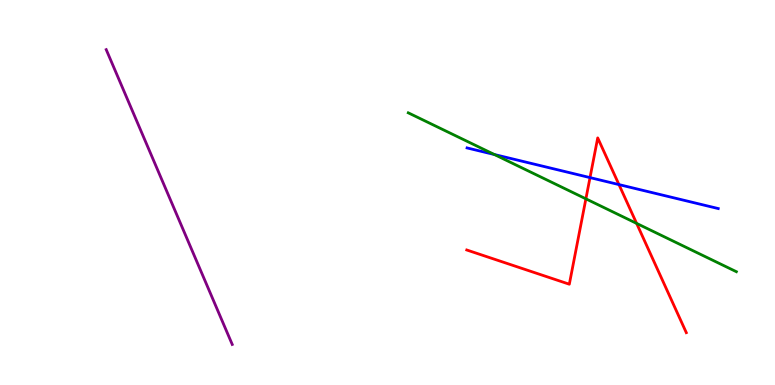[{'lines': ['blue', 'red'], 'intersections': [{'x': 7.61, 'y': 5.39}, {'x': 7.99, 'y': 5.21}]}, {'lines': ['green', 'red'], 'intersections': [{'x': 7.56, 'y': 4.84}, {'x': 8.21, 'y': 4.2}]}, {'lines': ['purple', 'red'], 'intersections': []}, {'lines': ['blue', 'green'], 'intersections': [{'x': 6.38, 'y': 5.99}]}, {'lines': ['blue', 'purple'], 'intersections': []}, {'lines': ['green', 'purple'], 'intersections': []}]